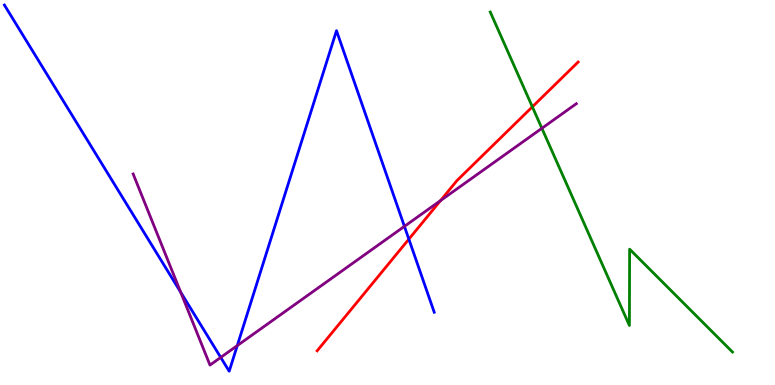[{'lines': ['blue', 'red'], 'intersections': [{'x': 5.28, 'y': 3.79}]}, {'lines': ['green', 'red'], 'intersections': [{'x': 6.87, 'y': 7.23}]}, {'lines': ['purple', 'red'], 'intersections': [{'x': 5.68, 'y': 4.79}]}, {'lines': ['blue', 'green'], 'intersections': []}, {'lines': ['blue', 'purple'], 'intersections': [{'x': 2.33, 'y': 2.41}, {'x': 2.85, 'y': 0.717}, {'x': 3.06, 'y': 1.02}, {'x': 5.22, 'y': 4.12}]}, {'lines': ['green', 'purple'], 'intersections': [{'x': 6.99, 'y': 6.67}]}]